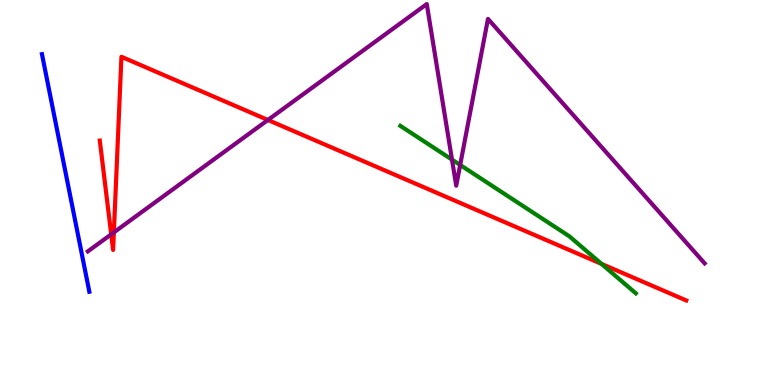[{'lines': ['blue', 'red'], 'intersections': []}, {'lines': ['green', 'red'], 'intersections': [{'x': 7.76, 'y': 3.15}]}, {'lines': ['purple', 'red'], 'intersections': [{'x': 1.43, 'y': 3.91}, {'x': 1.47, 'y': 3.96}, {'x': 3.46, 'y': 6.88}]}, {'lines': ['blue', 'green'], 'intersections': []}, {'lines': ['blue', 'purple'], 'intersections': []}, {'lines': ['green', 'purple'], 'intersections': [{'x': 5.83, 'y': 5.85}, {'x': 5.94, 'y': 5.72}]}]